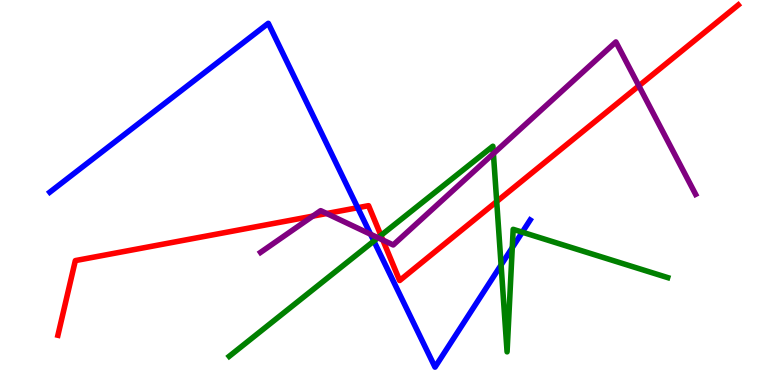[{'lines': ['blue', 'red'], 'intersections': [{'x': 4.62, 'y': 4.6}]}, {'lines': ['green', 'red'], 'intersections': [{'x': 4.92, 'y': 3.88}, {'x': 6.41, 'y': 4.77}]}, {'lines': ['purple', 'red'], 'intersections': [{'x': 4.04, 'y': 4.39}, {'x': 4.22, 'y': 4.45}, {'x': 4.94, 'y': 3.77}, {'x': 8.24, 'y': 7.77}]}, {'lines': ['blue', 'green'], 'intersections': [{'x': 4.82, 'y': 3.74}, {'x': 6.47, 'y': 3.12}, {'x': 6.61, 'y': 3.57}, {'x': 6.74, 'y': 3.97}]}, {'lines': ['blue', 'purple'], 'intersections': [{'x': 4.78, 'y': 3.92}]}, {'lines': ['green', 'purple'], 'intersections': [{'x': 4.88, 'y': 3.82}, {'x': 6.37, 'y': 6.01}]}]